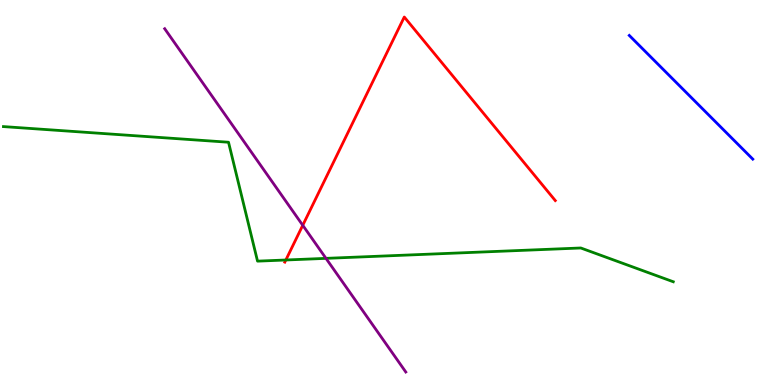[{'lines': ['blue', 'red'], 'intersections': []}, {'lines': ['green', 'red'], 'intersections': [{'x': 3.69, 'y': 3.25}]}, {'lines': ['purple', 'red'], 'intersections': [{'x': 3.91, 'y': 4.15}]}, {'lines': ['blue', 'green'], 'intersections': []}, {'lines': ['blue', 'purple'], 'intersections': []}, {'lines': ['green', 'purple'], 'intersections': [{'x': 4.21, 'y': 3.29}]}]